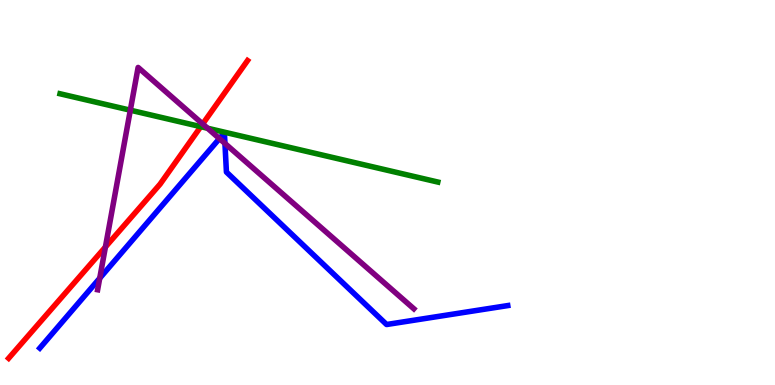[{'lines': ['blue', 'red'], 'intersections': []}, {'lines': ['green', 'red'], 'intersections': [{'x': 2.59, 'y': 6.71}]}, {'lines': ['purple', 'red'], 'intersections': [{'x': 1.36, 'y': 3.58}, {'x': 2.62, 'y': 6.78}]}, {'lines': ['blue', 'green'], 'intersections': []}, {'lines': ['blue', 'purple'], 'intersections': [{'x': 1.29, 'y': 2.77}, {'x': 2.83, 'y': 6.4}, {'x': 2.9, 'y': 6.27}]}, {'lines': ['green', 'purple'], 'intersections': [{'x': 1.68, 'y': 7.14}, {'x': 2.68, 'y': 6.67}]}]